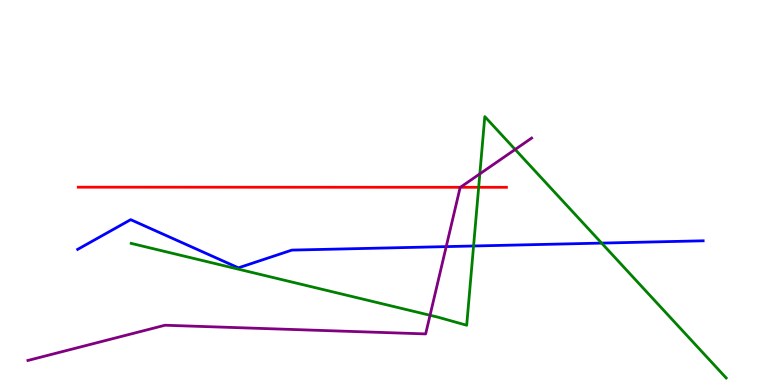[{'lines': ['blue', 'red'], 'intersections': []}, {'lines': ['green', 'red'], 'intersections': [{'x': 6.18, 'y': 5.14}]}, {'lines': ['purple', 'red'], 'intersections': [{'x': 5.94, 'y': 5.14}]}, {'lines': ['blue', 'green'], 'intersections': [{'x': 6.11, 'y': 3.61}, {'x': 7.76, 'y': 3.69}]}, {'lines': ['blue', 'purple'], 'intersections': [{'x': 5.76, 'y': 3.59}]}, {'lines': ['green', 'purple'], 'intersections': [{'x': 5.55, 'y': 1.81}, {'x': 6.19, 'y': 5.48}, {'x': 6.65, 'y': 6.12}]}]